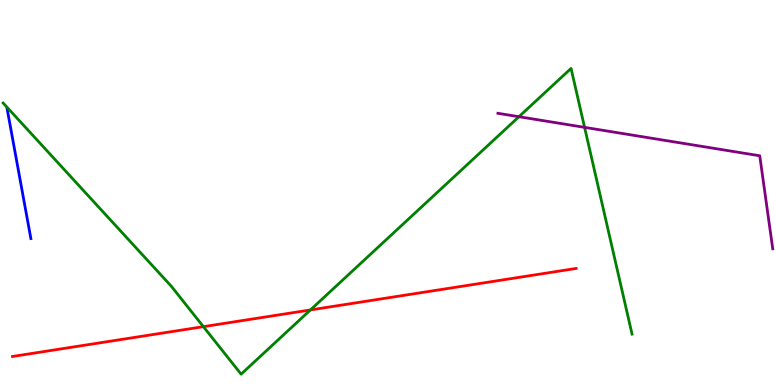[{'lines': ['blue', 'red'], 'intersections': []}, {'lines': ['green', 'red'], 'intersections': [{'x': 2.62, 'y': 1.52}, {'x': 4.01, 'y': 1.95}]}, {'lines': ['purple', 'red'], 'intersections': []}, {'lines': ['blue', 'green'], 'intersections': []}, {'lines': ['blue', 'purple'], 'intersections': []}, {'lines': ['green', 'purple'], 'intersections': [{'x': 6.7, 'y': 6.97}, {'x': 7.54, 'y': 6.69}]}]